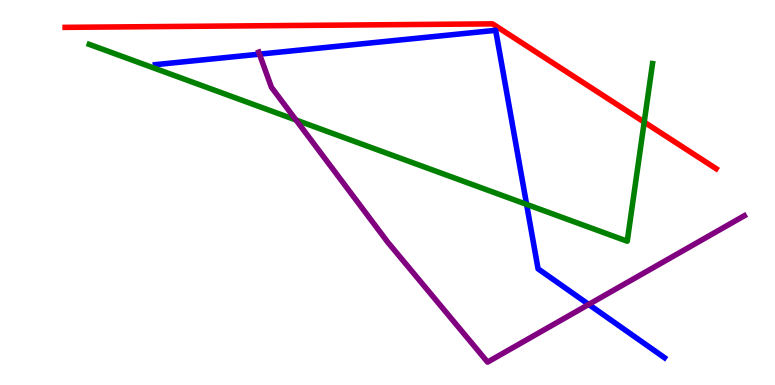[{'lines': ['blue', 'red'], 'intersections': []}, {'lines': ['green', 'red'], 'intersections': [{'x': 8.31, 'y': 6.83}]}, {'lines': ['purple', 'red'], 'intersections': []}, {'lines': ['blue', 'green'], 'intersections': [{'x': 6.79, 'y': 4.69}]}, {'lines': ['blue', 'purple'], 'intersections': [{'x': 3.35, 'y': 8.59}, {'x': 7.6, 'y': 2.09}]}, {'lines': ['green', 'purple'], 'intersections': [{'x': 3.82, 'y': 6.88}]}]